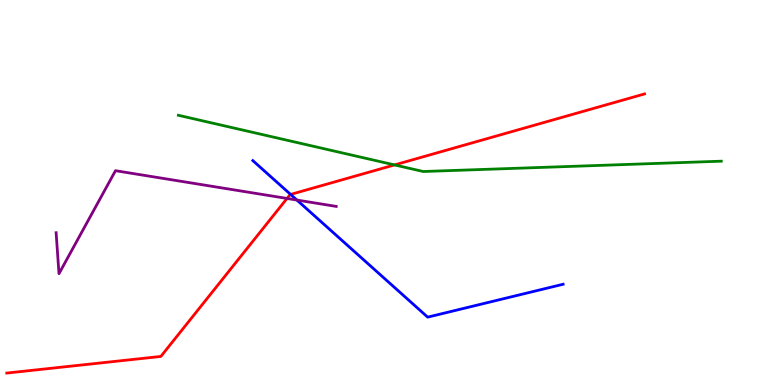[{'lines': ['blue', 'red'], 'intersections': [{'x': 3.75, 'y': 4.95}]}, {'lines': ['green', 'red'], 'intersections': [{'x': 5.09, 'y': 5.72}]}, {'lines': ['purple', 'red'], 'intersections': [{'x': 3.7, 'y': 4.85}]}, {'lines': ['blue', 'green'], 'intersections': []}, {'lines': ['blue', 'purple'], 'intersections': [{'x': 3.83, 'y': 4.8}]}, {'lines': ['green', 'purple'], 'intersections': []}]